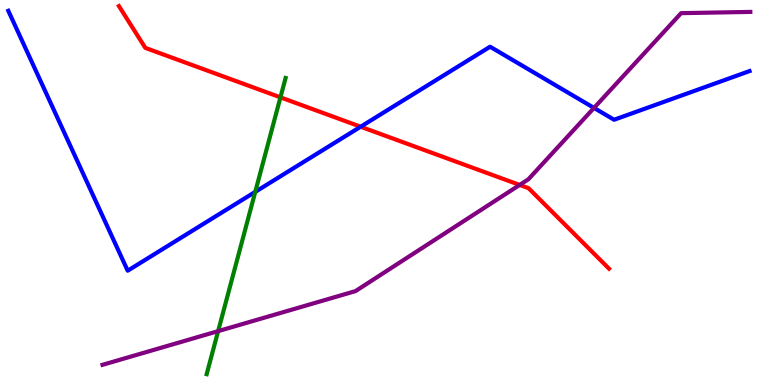[{'lines': ['blue', 'red'], 'intersections': [{'x': 4.65, 'y': 6.71}]}, {'lines': ['green', 'red'], 'intersections': [{'x': 3.62, 'y': 7.47}]}, {'lines': ['purple', 'red'], 'intersections': [{'x': 6.71, 'y': 5.2}]}, {'lines': ['blue', 'green'], 'intersections': [{'x': 3.29, 'y': 5.02}]}, {'lines': ['blue', 'purple'], 'intersections': [{'x': 7.66, 'y': 7.2}]}, {'lines': ['green', 'purple'], 'intersections': [{'x': 2.81, 'y': 1.4}]}]